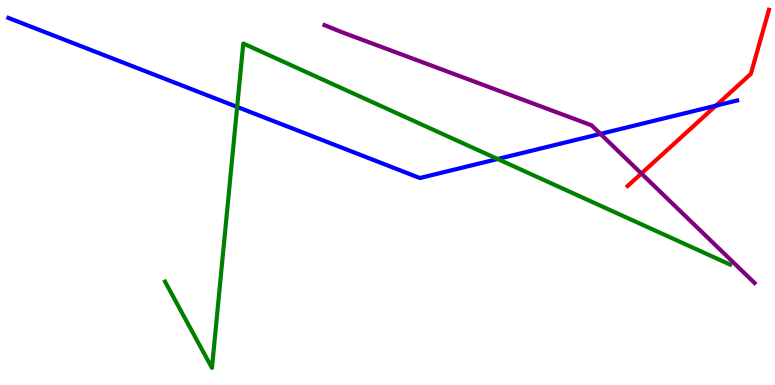[{'lines': ['blue', 'red'], 'intersections': [{'x': 9.24, 'y': 7.26}]}, {'lines': ['green', 'red'], 'intersections': []}, {'lines': ['purple', 'red'], 'intersections': [{'x': 8.28, 'y': 5.49}]}, {'lines': ['blue', 'green'], 'intersections': [{'x': 3.06, 'y': 7.22}, {'x': 6.42, 'y': 5.87}]}, {'lines': ['blue', 'purple'], 'intersections': [{'x': 7.75, 'y': 6.52}]}, {'lines': ['green', 'purple'], 'intersections': []}]